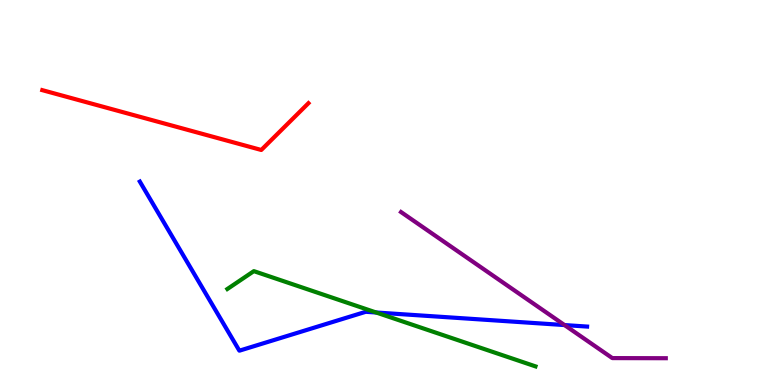[{'lines': ['blue', 'red'], 'intersections': []}, {'lines': ['green', 'red'], 'intersections': []}, {'lines': ['purple', 'red'], 'intersections': []}, {'lines': ['blue', 'green'], 'intersections': [{'x': 4.85, 'y': 1.88}]}, {'lines': ['blue', 'purple'], 'intersections': [{'x': 7.28, 'y': 1.56}]}, {'lines': ['green', 'purple'], 'intersections': []}]